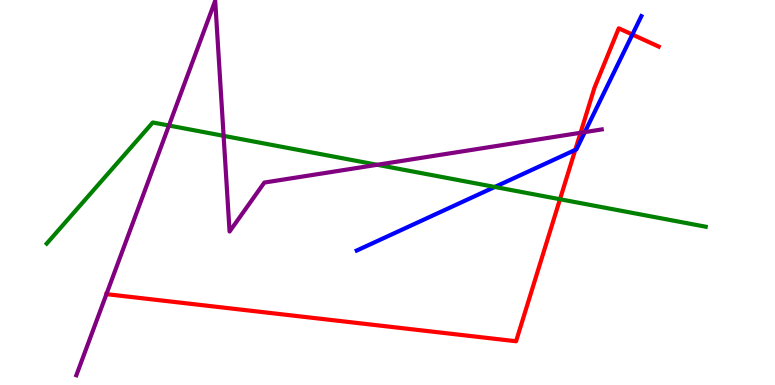[{'lines': ['blue', 'red'], 'intersections': [{'x': 7.42, 'y': 6.11}, {'x': 8.16, 'y': 9.1}]}, {'lines': ['green', 'red'], 'intersections': [{'x': 7.23, 'y': 4.82}]}, {'lines': ['purple', 'red'], 'intersections': [{'x': 1.37, 'y': 2.36}, {'x': 7.49, 'y': 6.55}]}, {'lines': ['blue', 'green'], 'intersections': [{'x': 6.38, 'y': 5.14}]}, {'lines': ['blue', 'purple'], 'intersections': [{'x': 7.55, 'y': 6.57}]}, {'lines': ['green', 'purple'], 'intersections': [{'x': 2.18, 'y': 6.74}, {'x': 2.89, 'y': 6.47}, {'x': 4.87, 'y': 5.72}]}]